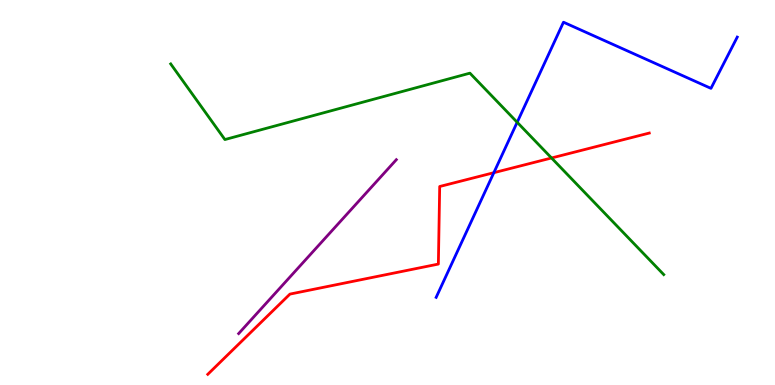[{'lines': ['blue', 'red'], 'intersections': [{'x': 6.37, 'y': 5.51}]}, {'lines': ['green', 'red'], 'intersections': [{'x': 7.12, 'y': 5.9}]}, {'lines': ['purple', 'red'], 'intersections': []}, {'lines': ['blue', 'green'], 'intersections': [{'x': 6.67, 'y': 6.82}]}, {'lines': ['blue', 'purple'], 'intersections': []}, {'lines': ['green', 'purple'], 'intersections': []}]